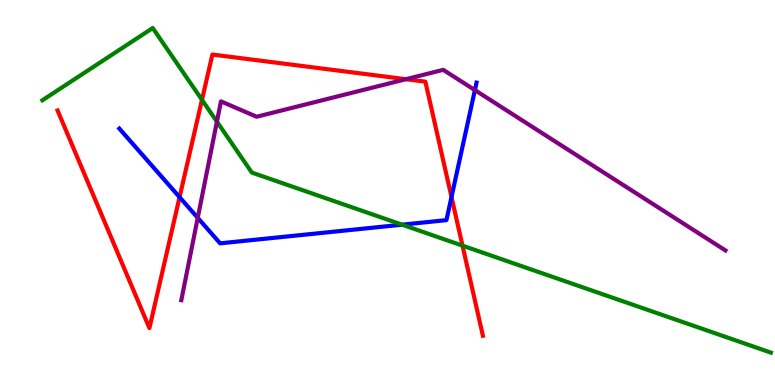[{'lines': ['blue', 'red'], 'intersections': [{'x': 2.32, 'y': 4.88}, {'x': 5.83, 'y': 4.88}]}, {'lines': ['green', 'red'], 'intersections': [{'x': 2.61, 'y': 7.41}, {'x': 5.97, 'y': 3.62}]}, {'lines': ['purple', 'red'], 'intersections': [{'x': 5.24, 'y': 7.94}]}, {'lines': ['blue', 'green'], 'intersections': [{'x': 5.19, 'y': 4.16}]}, {'lines': ['blue', 'purple'], 'intersections': [{'x': 2.55, 'y': 4.34}, {'x': 6.13, 'y': 7.66}]}, {'lines': ['green', 'purple'], 'intersections': [{'x': 2.8, 'y': 6.84}]}]